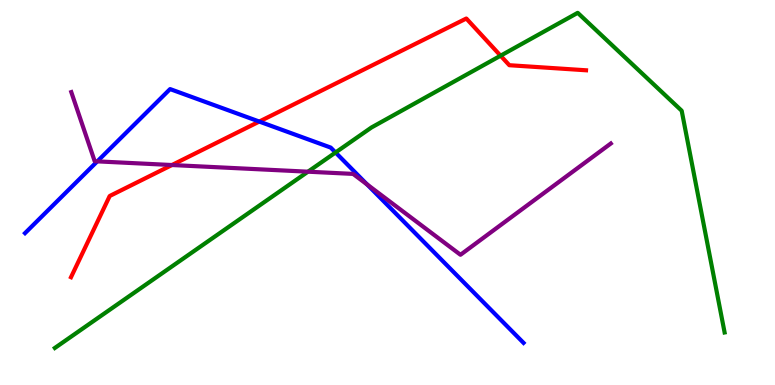[{'lines': ['blue', 'red'], 'intersections': [{'x': 3.35, 'y': 6.84}]}, {'lines': ['green', 'red'], 'intersections': [{'x': 6.46, 'y': 8.55}]}, {'lines': ['purple', 'red'], 'intersections': [{'x': 2.22, 'y': 5.71}]}, {'lines': ['blue', 'green'], 'intersections': [{'x': 4.33, 'y': 6.04}]}, {'lines': ['blue', 'purple'], 'intersections': [{'x': 1.26, 'y': 5.81}, {'x': 4.74, 'y': 5.21}]}, {'lines': ['green', 'purple'], 'intersections': [{'x': 3.97, 'y': 5.54}]}]